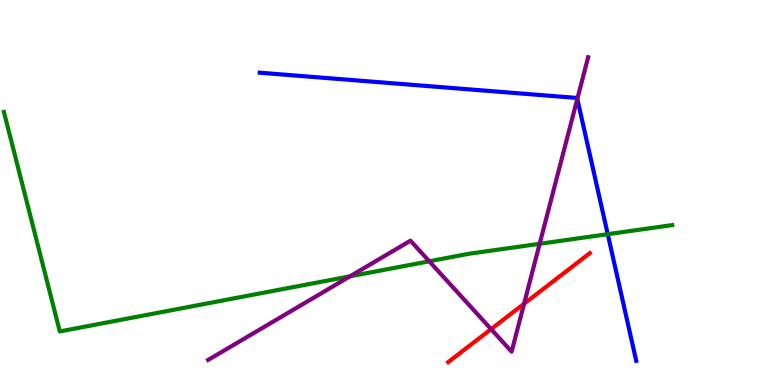[{'lines': ['blue', 'red'], 'intersections': []}, {'lines': ['green', 'red'], 'intersections': []}, {'lines': ['purple', 'red'], 'intersections': [{'x': 6.34, 'y': 1.45}, {'x': 6.76, 'y': 2.11}]}, {'lines': ['blue', 'green'], 'intersections': [{'x': 7.84, 'y': 3.92}]}, {'lines': ['blue', 'purple'], 'intersections': [{'x': 7.45, 'y': 7.43}]}, {'lines': ['green', 'purple'], 'intersections': [{'x': 4.52, 'y': 2.82}, {'x': 5.54, 'y': 3.21}, {'x': 6.96, 'y': 3.67}]}]